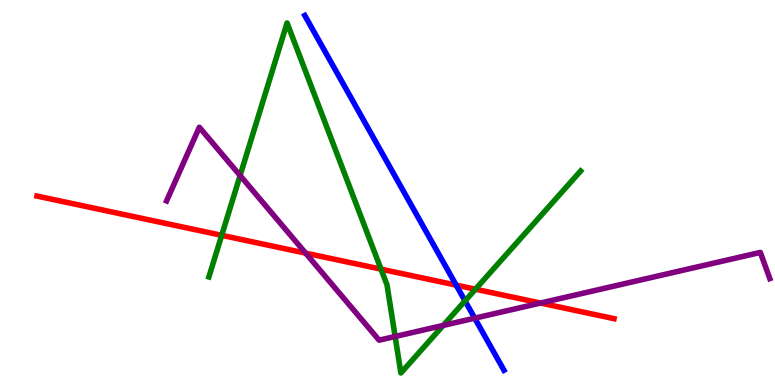[{'lines': ['blue', 'red'], 'intersections': [{'x': 5.89, 'y': 2.59}]}, {'lines': ['green', 'red'], 'intersections': [{'x': 2.86, 'y': 3.89}, {'x': 4.92, 'y': 3.01}, {'x': 6.13, 'y': 2.49}]}, {'lines': ['purple', 'red'], 'intersections': [{'x': 3.94, 'y': 3.42}, {'x': 6.97, 'y': 2.13}]}, {'lines': ['blue', 'green'], 'intersections': [{'x': 6.0, 'y': 2.18}]}, {'lines': ['blue', 'purple'], 'intersections': [{'x': 6.13, 'y': 1.74}]}, {'lines': ['green', 'purple'], 'intersections': [{'x': 3.1, 'y': 5.44}, {'x': 5.1, 'y': 1.26}, {'x': 5.72, 'y': 1.55}]}]